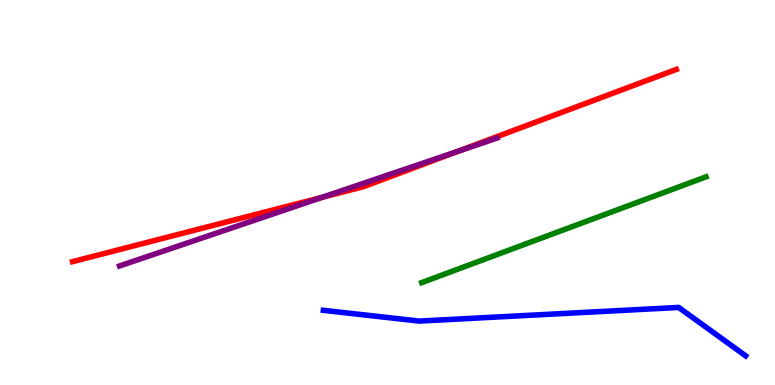[{'lines': ['blue', 'red'], 'intersections': []}, {'lines': ['green', 'red'], 'intersections': []}, {'lines': ['purple', 'red'], 'intersections': [{'x': 4.16, 'y': 4.87}, {'x': 5.9, 'y': 6.06}]}, {'lines': ['blue', 'green'], 'intersections': []}, {'lines': ['blue', 'purple'], 'intersections': []}, {'lines': ['green', 'purple'], 'intersections': []}]